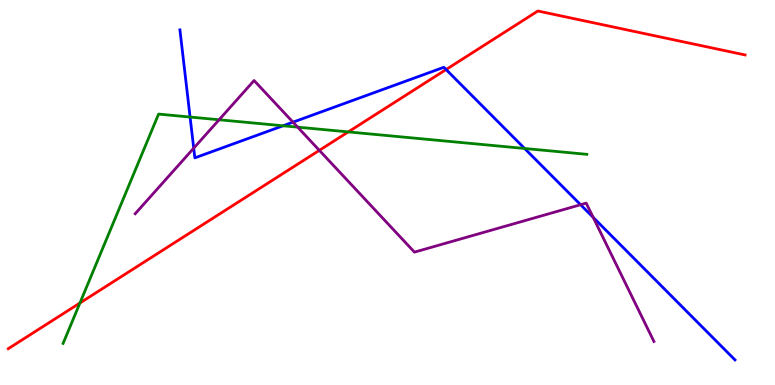[{'lines': ['blue', 'red'], 'intersections': [{'x': 5.76, 'y': 8.19}]}, {'lines': ['green', 'red'], 'intersections': [{'x': 1.03, 'y': 2.13}, {'x': 4.49, 'y': 6.57}]}, {'lines': ['purple', 'red'], 'intersections': [{'x': 4.12, 'y': 6.09}]}, {'lines': ['blue', 'green'], 'intersections': [{'x': 2.45, 'y': 6.96}, {'x': 3.65, 'y': 6.73}, {'x': 6.77, 'y': 6.14}]}, {'lines': ['blue', 'purple'], 'intersections': [{'x': 2.5, 'y': 6.15}, {'x': 3.78, 'y': 6.83}, {'x': 7.49, 'y': 4.68}, {'x': 7.65, 'y': 4.35}]}, {'lines': ['green', 'purple'], 'intersections': [{'x': 2.83, 'y': 6.89}, {'x': 3.84, 'y': 6.7}]}]